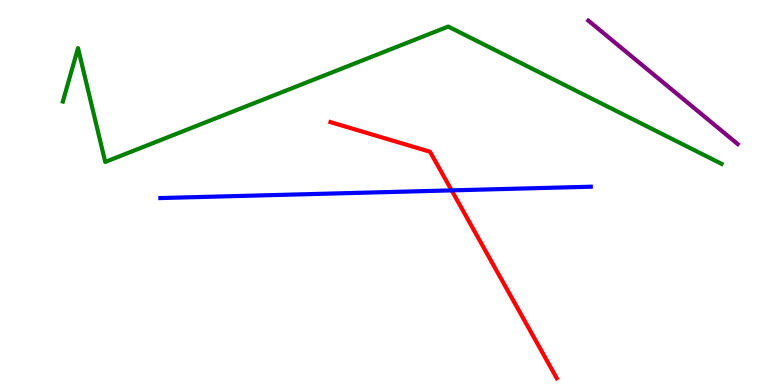[{'lines': ['blue', 'red'], 'intersections': [{'x': 5.83, 'y': 5.06}]}, {'lines': ['green', 'red'], 'intersections': []}, {'lines': ['purple', 'red'], 'intersections': []}, {'lines': ['blue', 'green'], 'intersections': []}, {'lines': ['blue', 'purple'], 'intersections': []}, {'lines': ['green', 'purple'], 'intersections': []}]